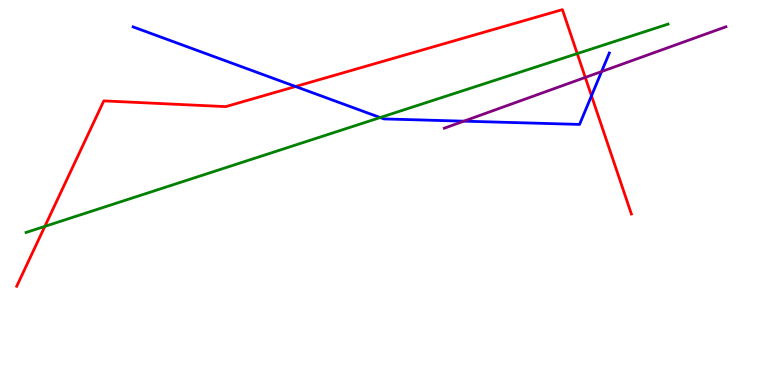[{'lines': ['blue', 'red'], 'intersections': [{'x': 3.81, 'y': 7.75}, {'x': 7.63, 'y': 7.51}]}, {'lines': ['green', 'red'], 'intersections': [{'x': 0.579, 'y': 4.12}, {'x': 7.45, 'y': 8.61}]}, {'lines': ['purple', 'red'], 'intersections': [{'x': 7.55, 'y': 7.99}]}, {'lines': ['blue', 'green'], 'intersections': [{'x': 4.91, 'y': 6.95}]}, {'lines': ['blue', 'purple'], 'intersections': [{'x': 5.99, 'y': 6.85}, {'x': 7.76, 'y': 8.14}]}, {'lines': ['green', 'purple'], 'intersections': []}]